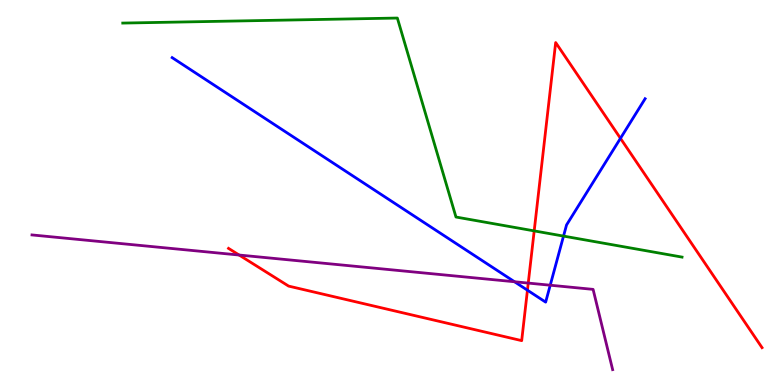[{'lines': ['blue', 'red'], 'intersections': [{'x': 6.81, 'y': 2.46}, {'x': 8.01, 'y': 6.41}]}, {'lines': ['green', 'red'], 'intersections': [{'x': 6.89, 'y': 4.0}]}, {'lines': ['purple', 'red'], 'intersections': [{'x': 3.09, 'y': 3.38}, {'x': 6.82, 'y': 2.65}]}, {'lines': ['blue', 'green'], 'intersections': [{'x': 7.27, 'y': 3.87}]}, {'lines': ['blue', 'purple'], 'intersections': [{'x': 6.64, 'y': 2.68}, {'x': 7.1, 'y': 2.59}]}, {'lines': ['green', 'purple'], 'intersections': []}]